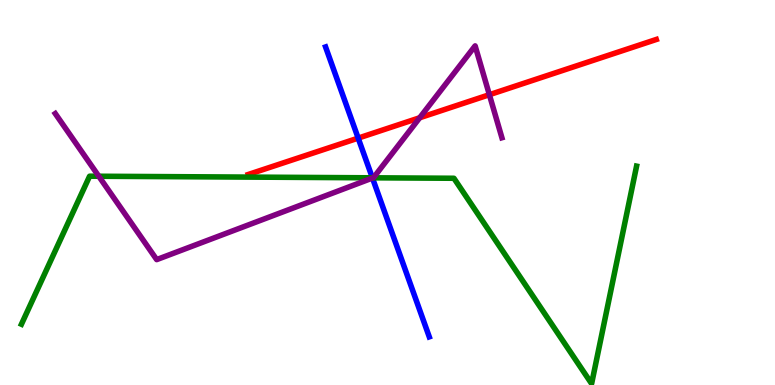[{'lines': ['blue', 'red'], 'intersections': [{'x': 4.62, 'y': 6.41}]}, {'lines': ['green', 'red'], 'intersections': []}, {'lines': ['purple', 'red'], 'intersections': [{'x': 5.42, 'y': 6.94}, {'x': 6.31, 'y': 7.54}]}, {'lines': ['blue', 'green'], 'intersections': [{'x': 4.8, 'y': 5.38}]}, {'lines': ['blue', 'purple'], 'intersections': [{'x': 4.81, 'y': 5.38}]}, {'lines': ['green', 'purple'], 'intersections': [{'x': 1.27, 'y': 5.42}, {'x': 4.81, 'y': 5.38}]}]